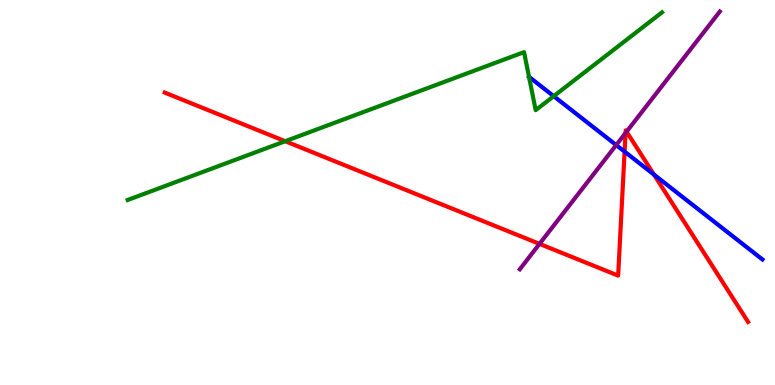[{'lines': ['blue', 'red'], 'intersections': [{'x': 8.06, 'y': 6.06}, {'x': 8.44, 'y': 5.46}]}, {'lines': ['green', 'red'], 'intersections': [{'x': 3.68, 'y': 6.33}]}, {'lines': ['purple', 'red'], 'intersections': [{'x': 6.96, 'y': 3.67}, {'x': 8.07, 'y': 6.55}, {'x': 8.08, 'y': 6.58}]}, {'lines': ['blue', 'green'], 'intersections': [{'x': 7.14, 'y': 7.5}]}, {'lines': ['blue', 'purple'], 'intersections': [{'x': 7.95, 'y': 6.23}]}, {'lines': ['green', 'purple'], 'intersections': []}]